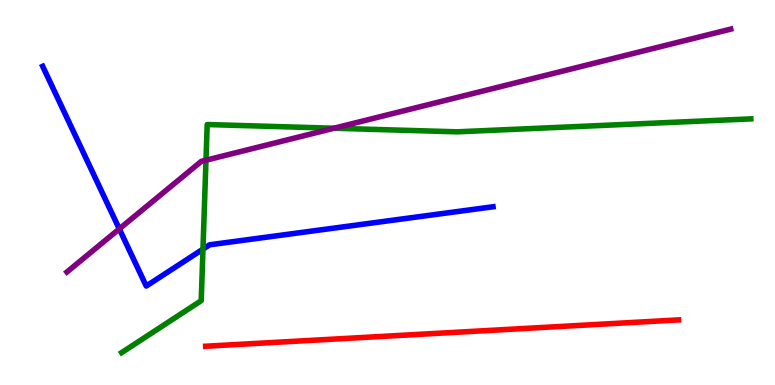[{'lines': ['blue', 'red'], 'intersections': []}, {'lines': ['green', 'red'], 'intersections': []}, {'lines': ['purple', 'red'], 'intersections': []}, {'lines': ['blue', 'green'], 'intersections': [{'x': 2.62, 'y': 3.53}]}, {'lines': ['blue', 'purple'], 'intersections': [{'x': 1.54, 'y': 4.05}]}, {'lines': ['green', 'purple'], 'intersections': [{'x': 2.66, 'y': 5.84}, {'x': 4.31, 'y': 6.67}]}]